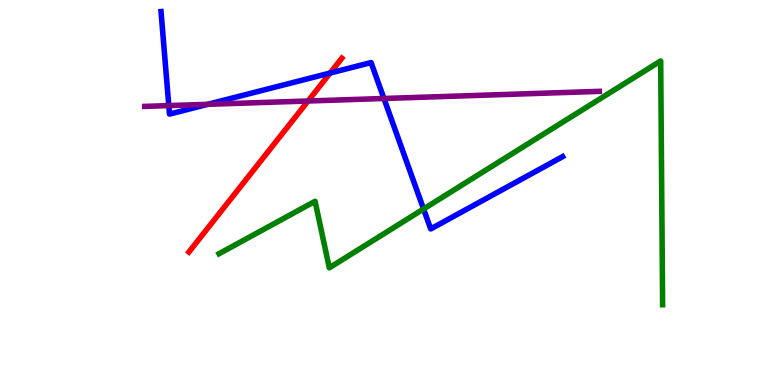[{'lines': ['blue', 'red'], 'intersections': [{'x': 4.26, 'y': 8.1}]}, {'lines': ['green', 'red'], 'intersections': []}, {'lines': ['purple', 'red'], 'intersections': [{'x': 3.98, 'y': 7.38}]}, {'lines': ['blue', 'green'], 'intersections': [{'x': 5.47, 'y': 4.57}]}, {'lines': ['blue', 'purple'], 'intersections': [{'x': 2.18, 'y': 7.26}, {'x': 2.68, 'y': 7.29}, {'x': 4.95, 'y': 7.44}]}, {'lines': ['green', 'purple'], 'intersections': []}]